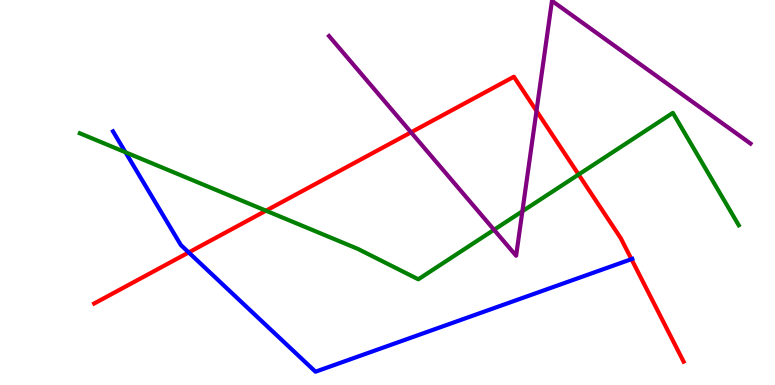[{'lines': ['blue', 'red'], 'intersections': [{'x': 2.43, 'y': 3.44}, {'x': 8.15, 'y': 3.27}]}, {'lines': ['green', 'red'], 'intersections': [{'x': 3.43, 'y': 4.53}, {'x': 7.47, 'y': 5.47}]}, {'lines': ['purple', 'red'], 'intersections': [{'x': 5.3, 'y': 6.56}, {'x': 6.92, 'y': 7.12}]}, {'lines': ['blue', 'green'], 'intersections': [{'x': 1.62, 'y': 6.05}]}, {'lines': ['blue', 'purple'], 'intersections': []}, {'lines': ['green', 'purple'], 'intersections': [{'x': 6.37, 'y': 4.03}, {'x': 6.74, 'y': 4.51}]}]